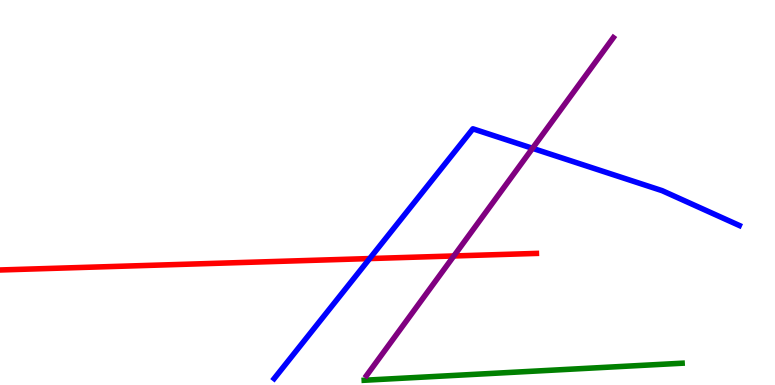[{'lines': ['blue', 'red'], 'intersections': [{'x': 4.77, 'y': 3.28}]}, {'lines': ['green', 'red'], 'intersections': []}, {'lines': ['purple', 'red'], 'intersections': [{'x': 5.86, 'y': 3.35}]}, {'lines': ['blue', 'green'], 'intersections': []}, {'lines': ['blue', 'purple'], 'intersections': [{'x': 6.87, 'y': 6.15}]}, {'lines': ['green', 'purple'], 'intersections': []}]